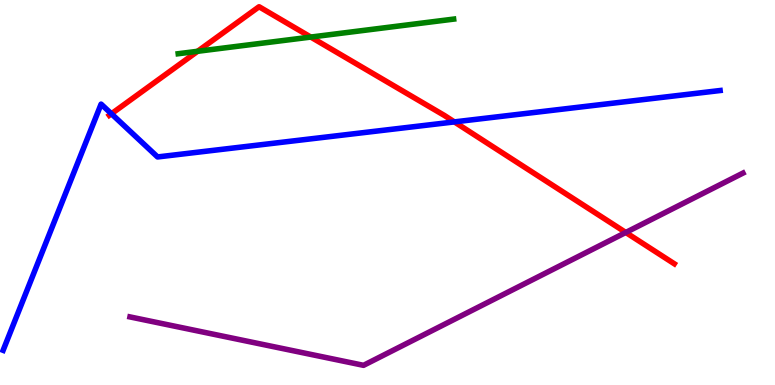[{'lines': ['blue', 'red'], 'intersections': [{'x': 1.44, 'y': 7.04}, {'x': 5.86, 'y': 6.83}]}, {'lines': ['green', 'red'], 'intersections': [{'x': 2.55, 'y': 8.67}, {'x': 4.01, 'y': 9.04}]}, {'lines': ['purple', 'red'], 'intersections': [{'x': 8.07, 'y': 3.96}]}, {'lines': ['blue', 'green'], 'intersections': []}, {'lines': ['blue', 'purple'], 'intersections': []}, {'lines': ['green', 'purple'], 'intersections': []}]